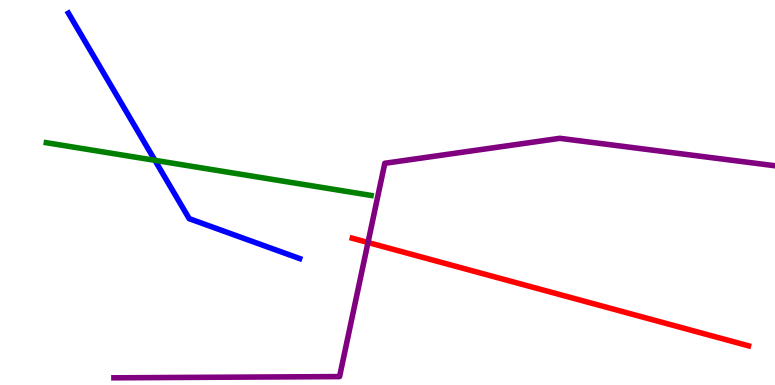[{'lines': ['blue', 'red'], 'intersections': []}, {'lines': ['green', 'red'], 'intersections': []}, {'lines': ['purple', 'red'], 'intersections': [{'x': 4.75, 'y': 3.7}]}, {'lines': ['blue', 'green'], 'intersections': [{'x': 2.0, 'y': 5.84}]}, {'lines': ['blue', 'purple'], 'intersections': []}, {'lines': ['green', 'purple'], 'intersections': []}]